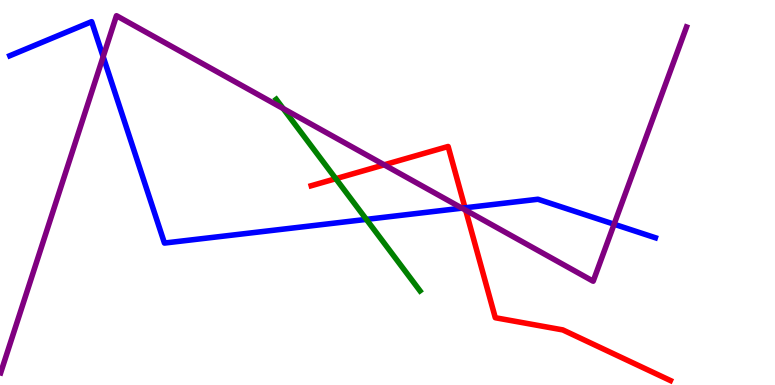[{'lines': ['blue', 'red'], 'intersections': [{'x': 6.0, 'y': 4.6}]}, {'lines': ['green', 'red'], 'intersections': [{'x': 4.33, 'y': 5.36}]}, {'lines': ['purple', 'red'], 'intersections': [{'x': 4.96, 'y': 5.72}, {'x': 6.01, 'y': 4.54}]}, {'lines': ['blue', 'green'], 'intersections': [{'x': 4.73, 'y': 4.3}]}, {'lines': ['blue', 'purple'], 'intersections': [{'x': 1.33, 'y': 8.53}, {'x': 5.96, 'y': 4.59}, {'x': 7.92, 'y': 4.18}]}, {'lines': ['green', 'purple'], 'intersections': [{'x': 3.65, 'y': 7.18}]}]